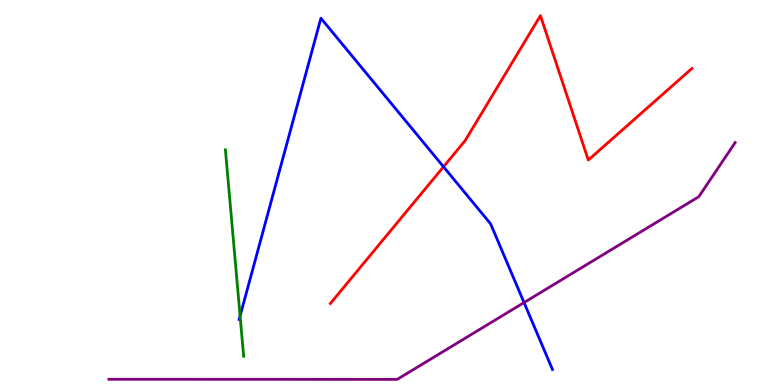[{'lines': ['blue', 'red'], 'intersections': [{'x': 5.72, 'y': 5.67}]}, {'lines': ['green', 'red'], 'intersections': []}, {'lines': ['purple', 'red'], 'intersections': []}, {'lines': ['blue', 'green'], 'intersections': [{'x': 3.1, 'y': 1.79}]}, {'lines': ['blue', 'purple'], 'intersections': [{'x': 6.76, 'y': 2.14}]}, {'lines': ['green', 'purple'], 'intersections': []}]